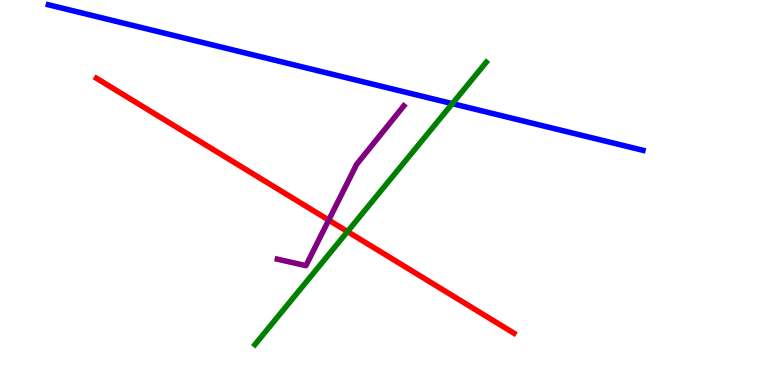[{'lines': ['blue', 'red'], 'intersections': []}, {'lines': ['green', 'red'], 'intersections': [{'x': 4.48, 'y': 3.99}]}, {'lines': ['purple', 'red'], 'intersections': [{'x': 4.24, 'y': 4.28}]}, {'lines': ['blue', 'green'], 'intersections': [{'x': 5.84, 'y': 7.31}]}, {'lines': ['blue', 'purple'], 'intersections': []}, {'lines': ['green', 'purple'], 'intersections': []}]